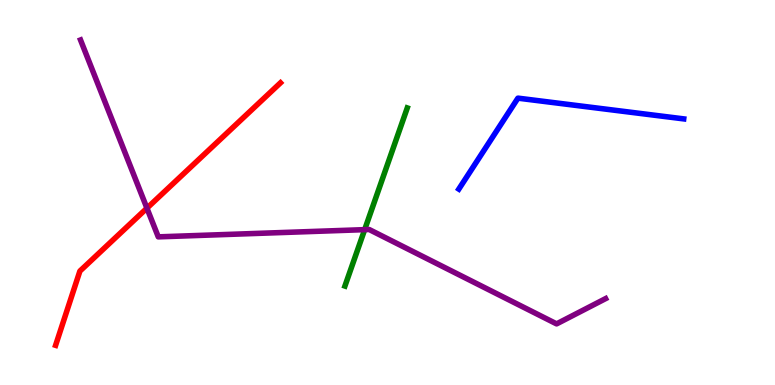[{'lines': ['blue', 'red'], 'intersections': []}, {'lines': ['green', 'red'], 'intersections': []}, {'lines': ['purple', 'red'], 'intersections': [{'x': 1.9, 'y': 4.59}]}, {'lines': ['blue', 'green'], 'intersections': []}, {'lines': ['blue', 'purple'], 'intersections': []}, {'lines': ['green', 'purple'], 'intersections': [{'x': 4.71, 'y': 4.04}]}]